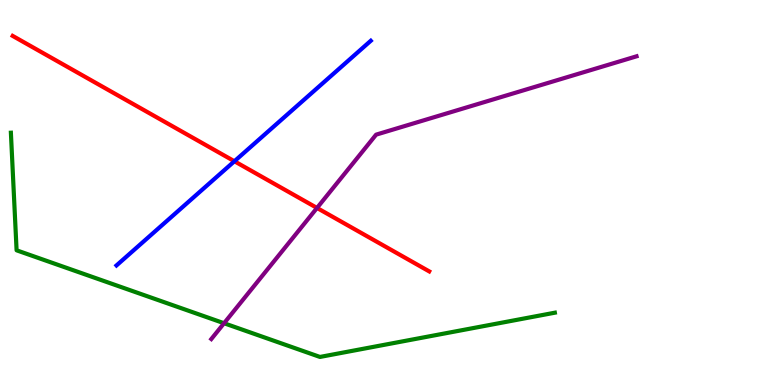[{'lines': ['blue', 'red'], 'intersections': [{'x': 3.02, 'y': 5.81}]}, {'lines': ['green', 'red'], 'intersections': []}, {'lines': ['purple', 'red'], 'intersections': [{'x': 4.09, 'y': 4.6}]}, {'lines': ['blue', 'green'], 'intersections': []}, {'lines': ['blue', 'purple'], 'intersections': []}, {'lines': ['green', 'purple'], 'intersections': [{'x': 2.89, 'y': 1.6}]}]